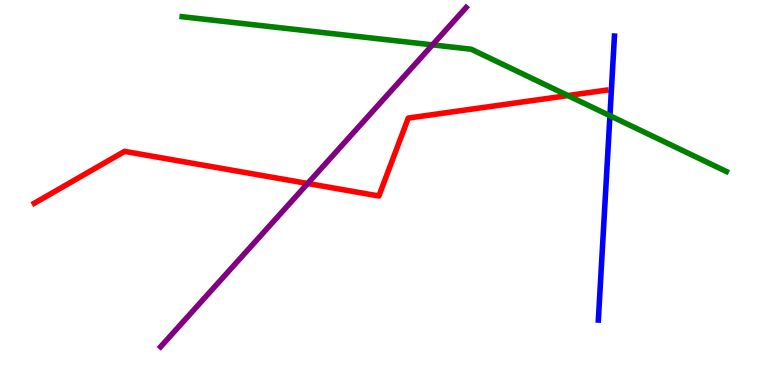[{'lines': ['blue', 'red'], 'intersections': []}, {'lines': ['green', 'red'], 'intersections': [{'x': 7.33, 'y': 7.52}]}, {'lines': ['purple', 'red'], 'intersections': [{'x': 3.97, 'y': 5.23}]}, {'lines': ['blue', 'green'], 'intersections': [{'x': 7.87, 'y': 6.99}]}, {'lines': ['blue', 'purple'], 'intersections': []}, {'lines': ['green', 'purple'], 'intersections': [{'x': 5.58, 'y': 8.83}]}]